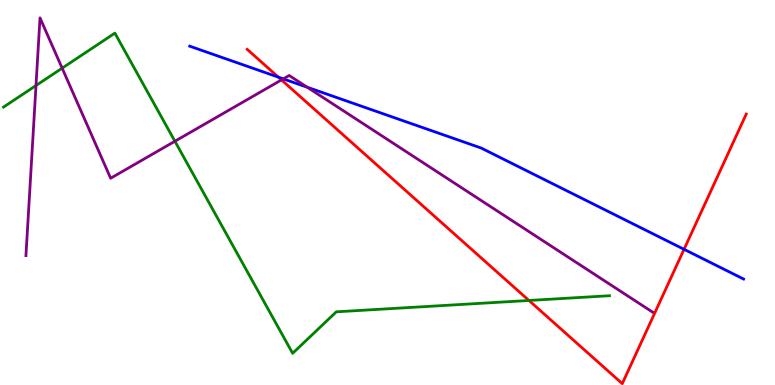[{'lines': ['blue', 'red'], 'intersections': [{'x': 3.59, 'y': 8.0}, {'x': 8.83, 'y': 3.52}]}, {'lines': ['green', 'red'], 'intersections': [{'x': 6.83, 'y': 2.2}]}, {'lines': ['purple', 'red'], 'intersections': [{'x': 3.63, 'y': 7.92}]}, {'lines': ['blue', 'green'], 'intersections': []}, {'lines': ['blue', 'purple'], 'intersections': [{'x': 3.66, 'y': 7.95}, {'x': 3.96, 'y': 7.73}]}, {'lines': ['green', 'purple'], 'intersections': [{'x': 0.464, 'y': 7.78}, {'x': 0.802, 'y': 8.23}, {'x': 2.26, 'y': 6.33}]}]